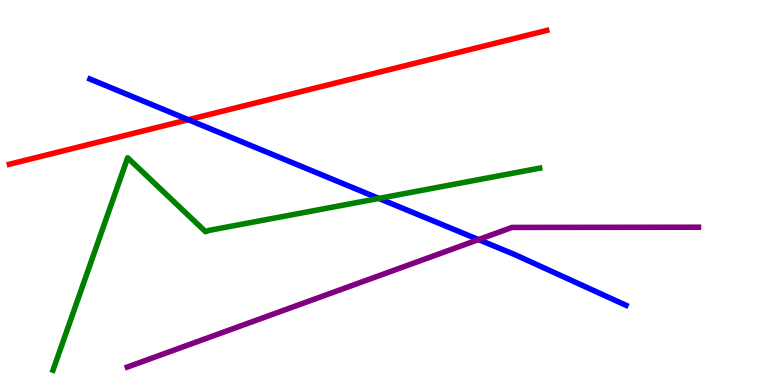[{'lines': ['blue', 'red'], 'intersections': [{'x': 2.43, 'y': 6.89}]}, {'lines': ['green', 'red'], 'intersections': []}, {'lines': ['purple', 'red'], 'intersections': []}, {'lines': ['blue', 'green'], 'intersections': [{'x': 4.89, 'y': 4.85}]}, {'lines': ['blue', 'purple'], 'intersections': [{'x': 6.17, 'y': 3.78}]}, {'lines': ['green', 'purple'], 'intersections': []}]